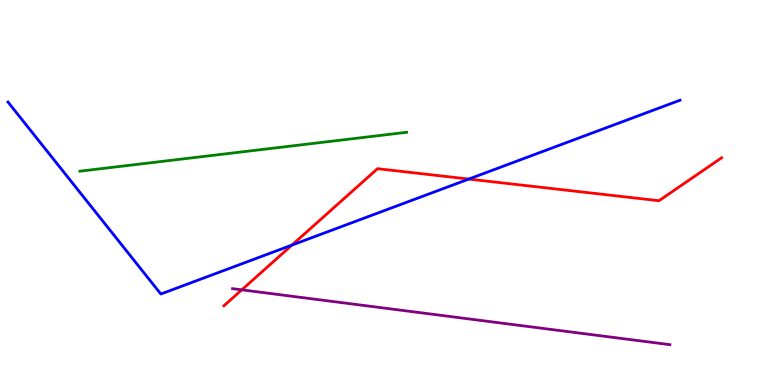[{'lines': ['blue', 'red'], 'intersections': [{'x': 3.77, 'y': 3.63}, {'x': 6.05, 'y': 5.35}]}, {'lines': ['green', 'red'], 'intersections': []}, {'lines': ['purple', 'red'], 'intersections': [{'x': 3.12, 'y': 2.47}]}, {'lines': ['blue', 'green'], 'intersections': []}, {'lines': ['blue', 'purple'], 'intersections': []}, {'lines': ['green', 'purple'], 'intersections': []}]